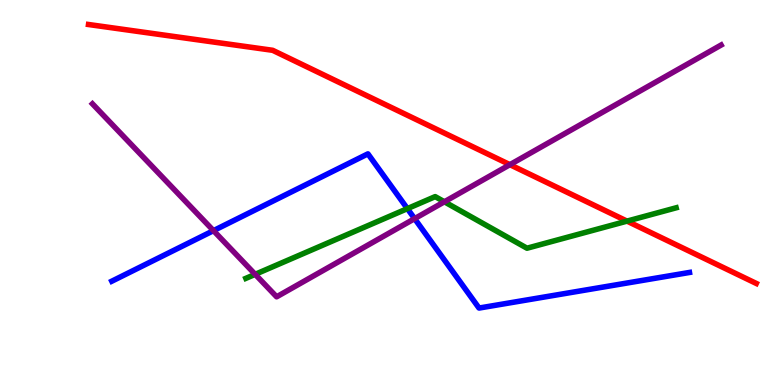[{'lines': ['blue', 'red'], 'intersections': []}, {'lines': ['green', 'red'], 'intersections': [{'x': 8.09, 'y': 4.26}]}, {'lines': ['purple', 'red'], 'intersections': [{'x': 6.58, 'y': 5.72}]}, {'lines': ['blue', 'green'], 'intersections': [{'x': 5.26, 'y': 4.58}]}, {'lines': ['blue', 'purple'], 'intersections': [{'x': 2.75, 'y': 4.01}, {'x': 5.35, 'y': 4.32}]}, {'lines': ['green', 'purple'], 'intersections': [{'x': 3.29, 'y': 2.87}, {'x': 5.73, 'y': 4.76}]}]